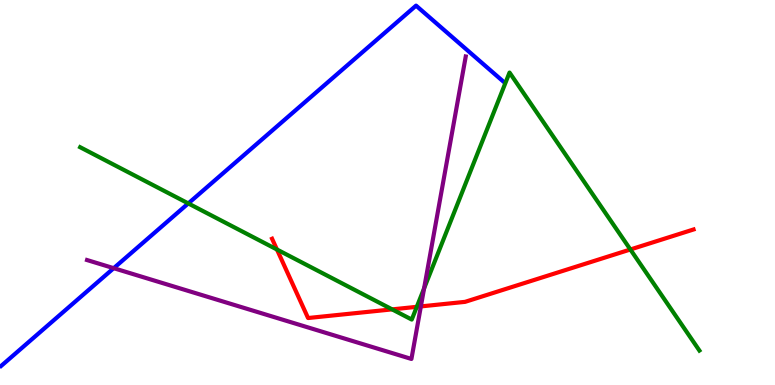[{'lines': ['blue', 'red'], 'intersections': []}, {'lines': ['green', 'red'], 'intersections': [{'x': 3.57, 'y': 3.52}, {'x': 5.06, 'y': 1.96}, {'x': 5.38, 'y': 2.03}, {'x': 8.13, 'y': 3.52}]}, {'lines': ['purple', 'red'], 'intersections': [{'x': 5.43, 'y': 2.04}]}, {'lines': ['blue', 'green'], 'intersections': [{'x': 2.43, 'y': 4.72}]}, {'lines': ['blue', 'purple'], 'intersections': [{'x': 1.47, 'y': 3.03}]}, {'lines': ['green', 'purple'], 'intersections': [{'x': 5.47, 'y': 2.51}]}]